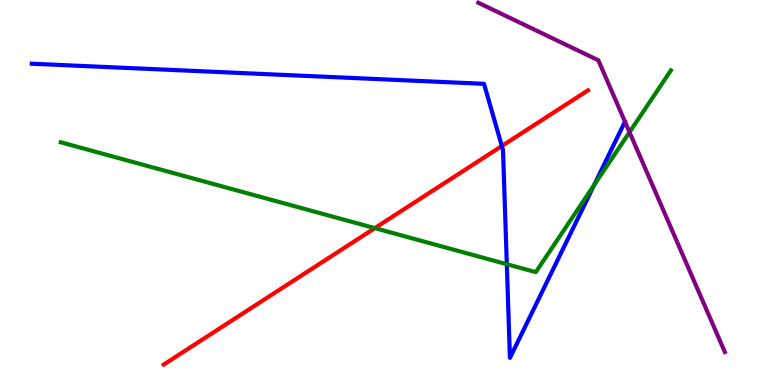[{'lines': ['blue', 'red'], 'intersections': [{'x': 6.48, 'y': 6.21}]}, {'lines': ['green', 'red'], 'intersections': [{'x': 4.84, 'y': 4.07}]}, {'lines': ['purple', 'red'], 'intersections': []}, {'lines': ['blue', 'green'], 'intersections': [{'x': 6.54, 'y': 3.14}, {'x': 7.67, 'y': 5.19}]}, {'lines': ['blue', 'purple'], 'intersections': []}, {'lines': ['green', 'purple'], 'intersections': [{'x': 8.12, 'y': 6.57}]}]